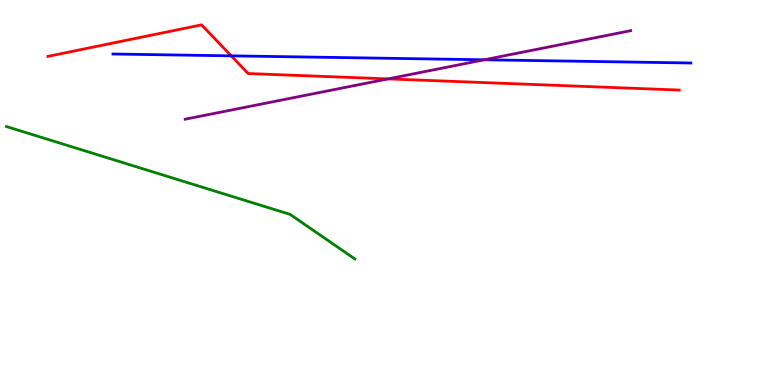[{'lines': ['blue', 'red'], 'intersections': [{'x': 2.98, 'y': 8.55}]}, {'lines': ['green', 'red'], 'intersections': []}, {'lines': ['purple', 'red'], 'intersections': [{'x': 5.01, 'y': 7.95}]}, {'lines': ['blue', 'green'], 'intersections': []}, {'lines': ['blue', 'purple'], 'intersections': [{'x': 6.25, 'y': 8.45}]}, {'lines': ['green', 'purple'], 'intersections': []}]